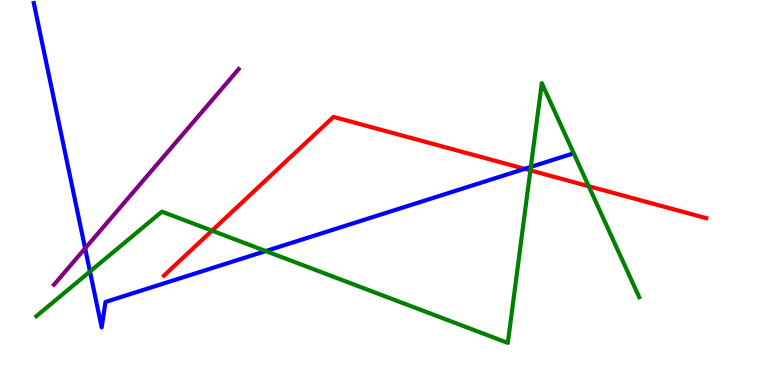[{'lines': ['blue', 'red'], 'intersections': [{'x': 6.77, 'y': 5.61}]}, {'lines': ['green', 'red'], 'intersections': [{'x': 2.74, 'y': 4.01}, {'x': 6.84, 'y': 5.57}, {'x': 7.6, 'y': 5.16}]}, {'lines': ['purple', 'red'], 'intersections': []}, {'lines': ['blue', 'green'], 'intersections': [{'x': 1.16, 'y': 2.95}, {'x': 3.43, 'y': 3.48}, {'x': 6.85, 'y': 5.66}]}, {'lines': ['blue', 'purple'], 'intersections': [{'x': 1.1, 'y': 3.55}]}, {'lines': ['green', 'purple'], 'intersections': []}]